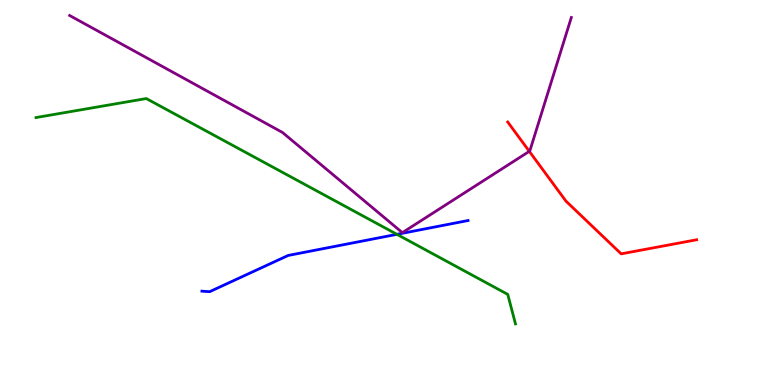[{'lines': ['blue', 'red'], 'intersections': []}, {'lines': ['green', 'red'], 'intersections': []}, {'lines': ['purple', 'red'], 'intersections': [{'x': 6.83, 'y': 6.07}]}, {'lines': ['blue', 'green'], 'intersections': [{'x': 5.12, 'y': 3.91}]}, {'lines': ['blue', 'purple'], 'intersections': []}, {'lines': ['green', 'purple'], 'intersections': []}]